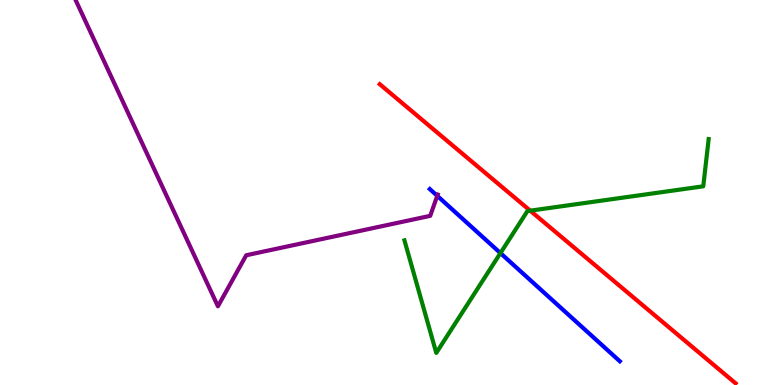[{'lines': ['blue', 'red'], 'intersections': []}, {'lines': ['green', 'red'], 'intersections': [{'x': 6.84, 'y': 4.53}]}, {'lines': ['purple', 'red'], 'intersections': []}, {'lines': ['blue', 'green'], 'intersections': [{'x': 6.46, 'y': 3.43}]}, {'lines': ['blue', 'purple'], 'intersections': [{'x': 5.64, 'y': 4.91}]}, {'lines': ['green', 'purple'], 'intersections': []}]